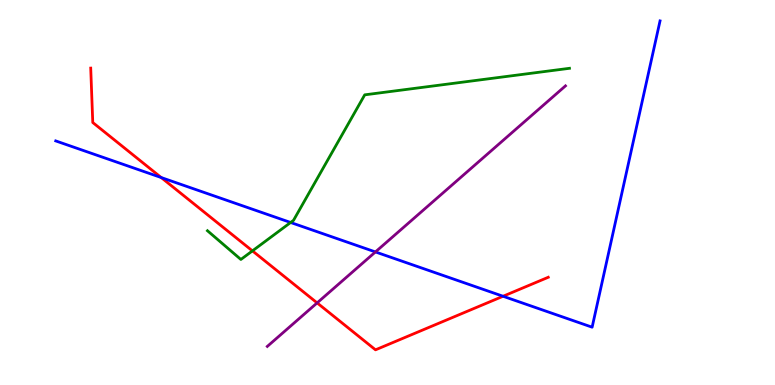[{'lines': ['blue', 'red'], 'intersections': [{'x': 2.08, 'y': 5.39}, {'x': 6.49, 'y': 2.31}]}, {'lines': ['green', 'red'], 'intersections': [{'x': 3.26, 'y': 3.48}]}, {'lines': ['purple', 'red'], 'intersections': [{'x': 4.09, 'y': 2.13}]}, {'lines': ['blue', 'green'], 'intersections': [{'x': 3.75, 'y': 4.22}]}, {'lines': ['blue', 'purple'], 'intersections': [{'x': 4.84, 'y': 3.46}]}, {'lines': ['green', 'purple'], 'intersections': []}]